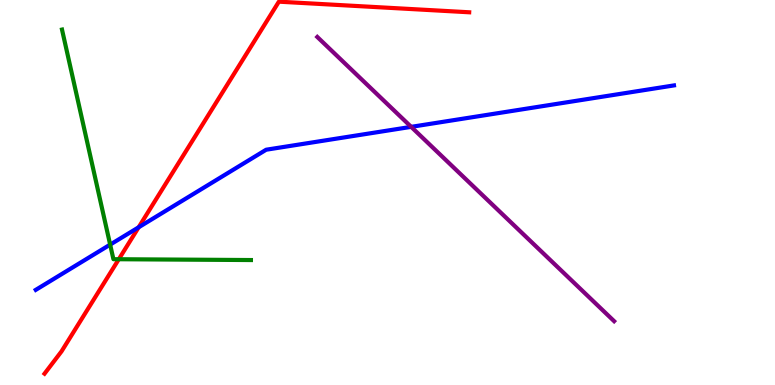[{'lines': ['blue', 'red'], 'intersections': [{'x': 1.79, 'y': 4.1}]}, {'lines': ['green', 'red'], 'intersections': [{'x': 1.53, 'y': 3.27}]}, {'lines': ['purple', 'red'], 'intersections': []}, {'lines': ['blue', 'green'], 'intersections': [{'x': 1.42, 'y': 3.65}]}, {'lines': ['blue', 'purple'], 'intersections': [{'x': 5.31, 'y': 6.71}]}, {'lines': ['green', 'purple'], 'intersections': []}]